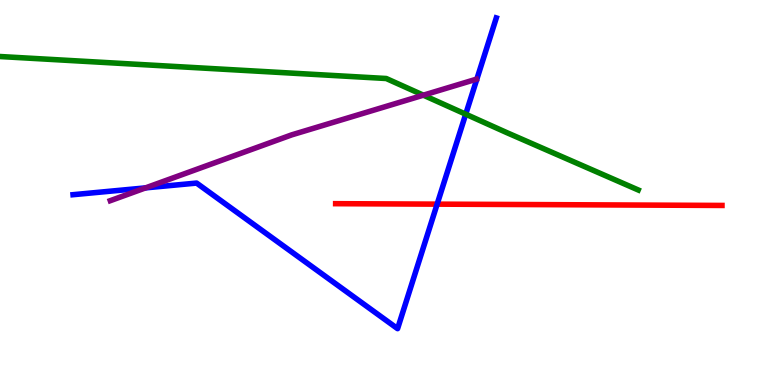[{'lines': ['blue', 'red'], 'intersections': [{'x': 5.64, 'y': 4.7}]}, {'lines': ['green', 'red'], 'intersections': []}, {'lines': ['purple', 'red'], 'intersections': []}, {'lines': ['blue', 'green'], 'intersections': [{'x': 6.01, 'y': 7.03}]}, {'lines': ['blue', 'purple'], 'intersections': [{'x': 1.88, 'y': 5.12}]}, {'lines': ['green', 'purple'], 'intersections': [{'x': 5.46, 'y': 7.53}]}]